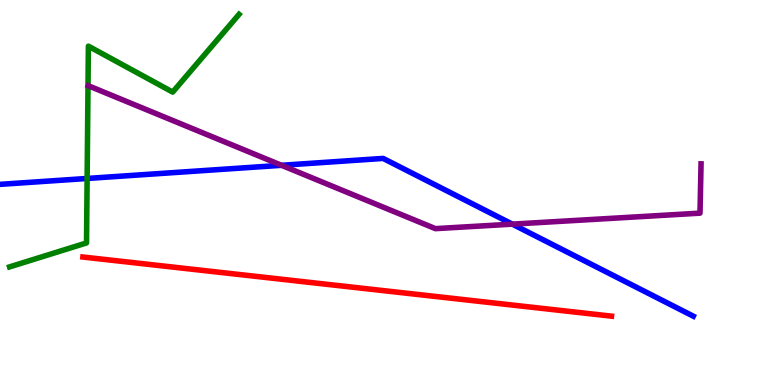[{'lines': ['blue', 'red'], 'intersections': []}, {'lines': ['green', 'red'], 'intersections': []}, {'lines': ['purple', 'red'], 'intersections': []}, {'lines': ['blue', 'green'], 'intersections': [{'x': 1.12, 'y': 5.36}]}, {'lines': ['blue', 'purple'], 'intersections': [{'x': 3.63, 'y': 5.71}, {'x': 6.61, 'y': 4.18}]}, {'lines': ['green', 'purple'], 'intersections': []}]